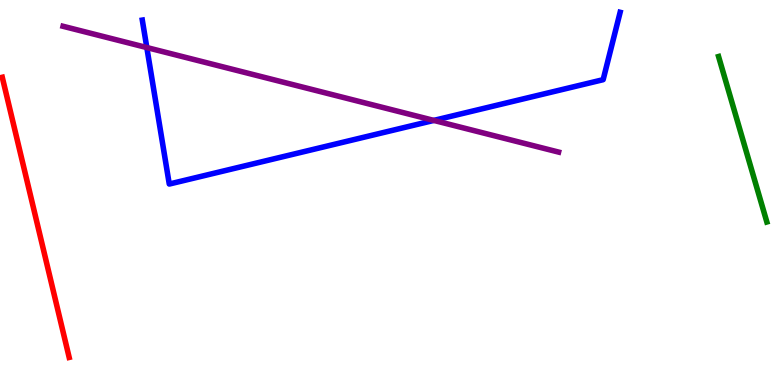[{'lines': ['blue', 'red'], 'intersections': []}, {'lines': ['green', 'red'], 'intersections': []}, {'lines': ['purple', 'red'], 'intersections': []}, {'lines': ['blue', 'green'], 'intersections': []}, {'lines': ['blue', 'purple'], 'intersections': [{'x': 1.89, 'y': 8.76}, {'x': 5.6, 'y': 6.87}]}, {'lines': ['green', 'purple'], 'intersections': []}]